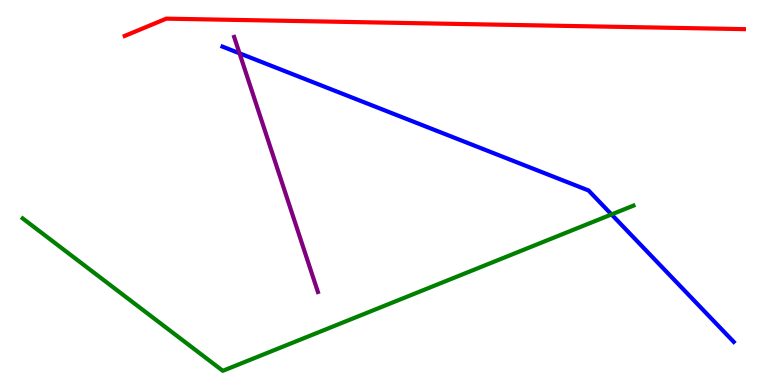[{'lines': ['blue', 'red'], 'intersections': []}, {'lines': ['green', 'red'], 'intersections': []}, {'lines': ['purple', 'red'], 'intersections': []}, {'lines': ['blue', 'green'], 'intersections': [{'x': 7.89, 'y': 4.43}]}, {'lines': ['blue', 'purple'], 'intersections': [{'x': 3.09, 'y': 8.62}]}, {'lines': ['green', 'purple'], 'intersections': []}]